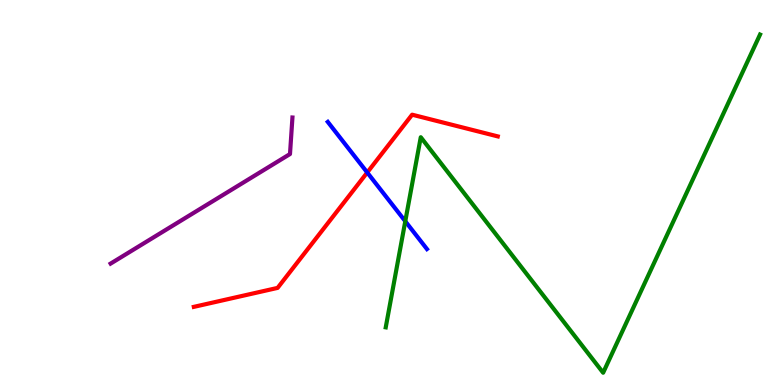[{'lines': ['blue', 'red'], 'intersections': [{'x': 4.74, 'y': 5.52}]}, {'lines': ['green', 'red'], 'intersections': []}, {'lines': ['purple', 'red'], 'intersections': []}, {'lines': ['blue', 'green'], 'intersections': [{'x': 5.23, 'y': 4.25}]}, {'lines': ['blue', 'purple'], 'intersections': []}, {'lines': ['green', 'purple'], 'intersections': []}]